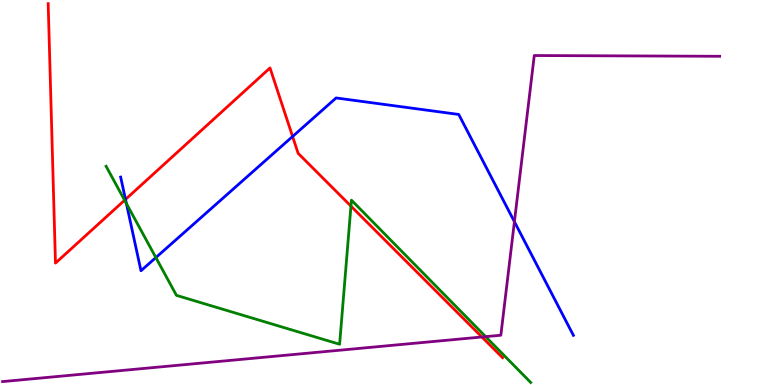[{'lines': ['blue', 'red'], 'intersections': [{'x': 1.62, 'y': 4.82}, {'x': 3.78, 'y': 6.45}]}, {'lines': ['green', 'red'], 'intersections': [{'x': 1.61, 'y': 4.8}, {'x': 4.53, 'y': 4.65}]}, {'lines': ['purple', 'red'], 'intersections': [{'x': 6.22, 'y': 1.25}]}, {'lines': ['blue', 'green'], 'intersections': [{'x': 1.63, 'y': 4.71}, {'x': 2.01, 'y': 3.31}]}, {'lines': ['blue', 'purple'], 'intersections': [{'x': 6.64, 'y': 4.24}]}, {'lines': ['green', 'purple'], 'intersections': [{'x': 6.27, 'y': 1.26}]}]